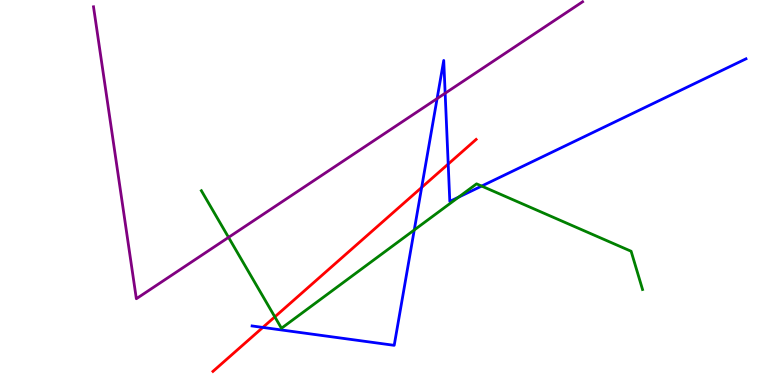[{'lines': ['blue', 'red'], 'intersections': [{'x': 3.39, 'y': 1.5}, {'x': 5.44, 'y': 5.13}, {'x': 5.78, 'y': 5.74}]}, {'lines': ['green', 'red'], 'intersections': [{'x': 3.55, 'y': 1.77}]}, {'lines': ['purple', 'red'], 'intersections': []}, {'lines': ['blue', 'green'], 'intersections': [{'x': 5.35, 'y': 4.03}, {'x': 5.92, 'y': 4.88}, {'x': 6.21, 'y': 5.17}]}, {'lines': ['blue', 'purple'], 'intersections': [{'x': 5.64, 'y': 7.44}, {'x': 5.74, 'y': 7.58}]}, {'lines': ['green', 'purple'], 'intersections': [{'x': 2.95, 'y': 3.83}]}]